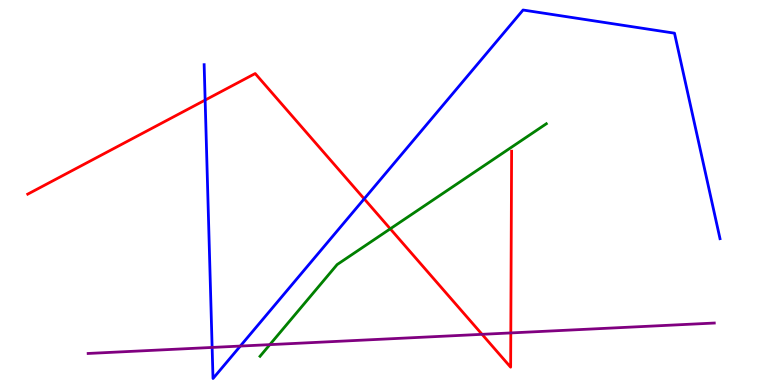[{'lines': ['blue', 'red'], 'intersections': [{'x': 2.65, 'y': 7.4}, {'x': 4.7, 'y': 4.84}]}, {'lines': ['green', 'red'], 'intersections': [{'x': 5.04, 'y': 4.06}]}, {'lines': ['purple', 'red'], 'intersections': [{'x': 6.22, 'y': 1.32}, {'x': 6.59, 'y': 1.35}]}, {'lines': ['blue', 'green'], 'intersections': []}, {'lines': ['blue', 'purple'], 'intersections': [{'x': 2.74, 'y': 0.976}, {'x': 3.1, 'y': 1.01}]}, {'lines': ['green', 'purple'], 'intersections': [{'x': 3.48, 'y': 1.05}]}]